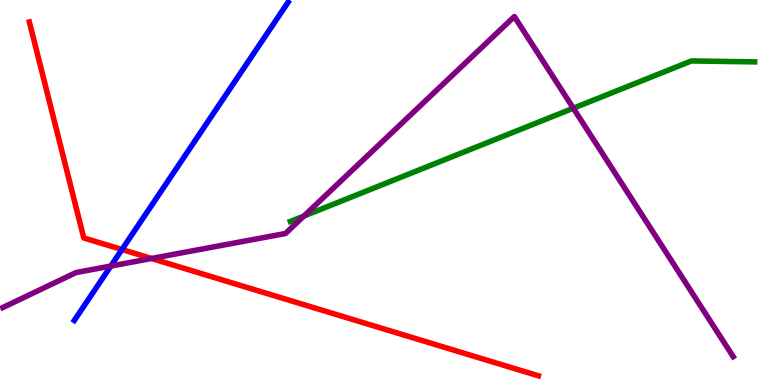[{'lines': ['blue', 'red'], 'intersections': [{'x': 1.57, 'y': 3.52}]}, {'lines': ['green', 'red'], 'intersections': []}, {'lines': ['purple', 'red'], 'intersections': [{'x': 1.95, 'y': 3.29}]}, {'lines': ['blue', 'green'], 'intersections': []}, {'lines': ['blue', 'purple'], 'intersections': [{'x': 1.43, 'y': 3.09}]}, {'lines': ['green', 'purple'], 'intersections': [{'x': 3.92, 'y': 4.39}, {'x': 7.4, 'y': 7.19}]}]